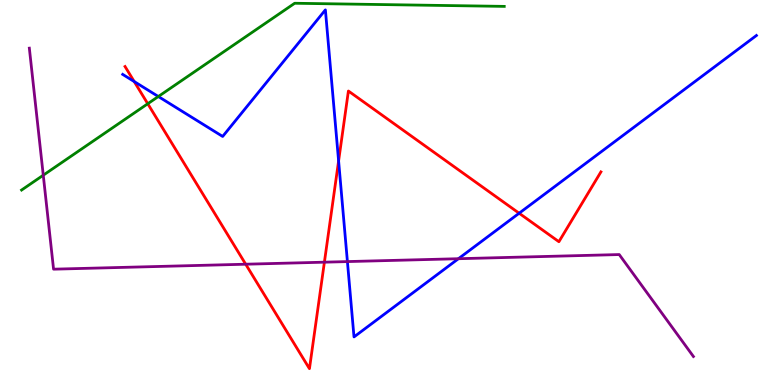[{'lines': ['blue', 'red'], 'intersections': [{'x': 1.73, 'y': 7.88}, {'x': 4.37, 'y': 5.82}, {'x': 6.7, 'y': 4.46}]}, {'lines': ['green', 'red'], 'intersections': [{'x': 1.91, 'y': 7.31}]}, {'lines': ['purple', 'red'], 'intersections': [{'x': 3.17, 'y': 3.14}, {'x': 4.19, 'y': 3.19}]}, {'lines': ['blue', 'green'], 'intersections': [{'x': 2.04, 'y': 7.49}]}, {'lines': ['blue', 'purple'], 'intersections': [{'x': 4.48, 'y': 3.21}, {'x': 5.92, 'y': 3.28}]}, {'lines': ['green', 'purple'], 'intersections': [{'x': 0.558, 'y': 5.45}]}]